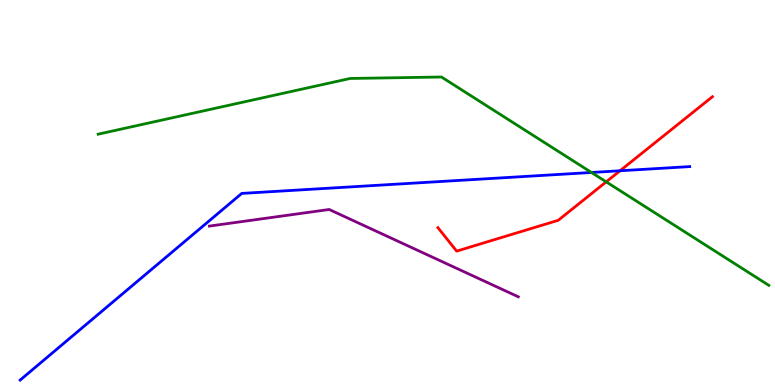[{'lines': ['blue', 'red'], 'intersections': [{'x': 8.0, 'y': 5.56}]}, {'lines': ['green', 'red'], 'intersections': [{'x': 7.82, 'y': 5.28}]}, {'lines': ['purple', 'red'], 'intersections': []}, {'lines': ['blue', 'green'], 'intersections': [{'x': 7.63, 'y': 5.52}]}, {'lines': ['blue', 'purple'], 'intersections': []}, {'lines': ['green', 'purple'], 'intersections': []}]